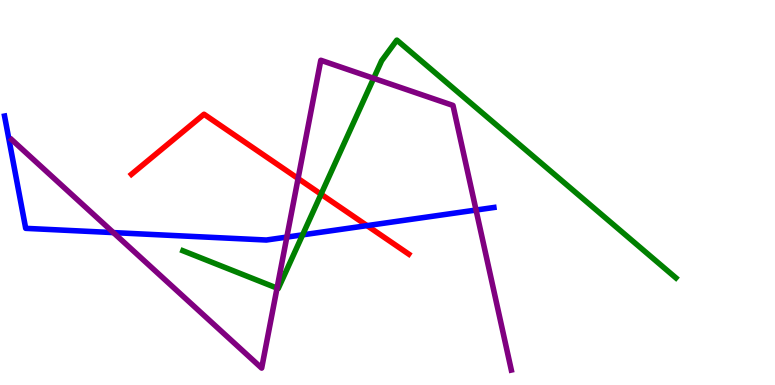[{'lines': ['blue', 'red'], 'intersections': [{'x': 4.74, 'y': 4.14}]}, {'lines': ['green', 'red'], 'intersections': [{'x': 4.14, 'y': 4.96}]}, {'lines': ['purple', 'red'], 'intersections': [{'x': 3.85, 'y': 5.36}]}, {'lines': ['blue', 'green'], 'intersections': [{'x': 3.9, 'y': 3.9}]}, {'lines': ['blue', 'purple'], 'intersections': [{'x': 1.46, 'y': 3.96}, {'x': 3.7, 'y': 3.84}, {'x': 6.14, 'y': 4.54}]}, {'lines': ['green', 'purple'], 'intersections': [{'x': 3.57, 'y': 2.52}, {'x': 4.82, 'y': 7.97}]}]